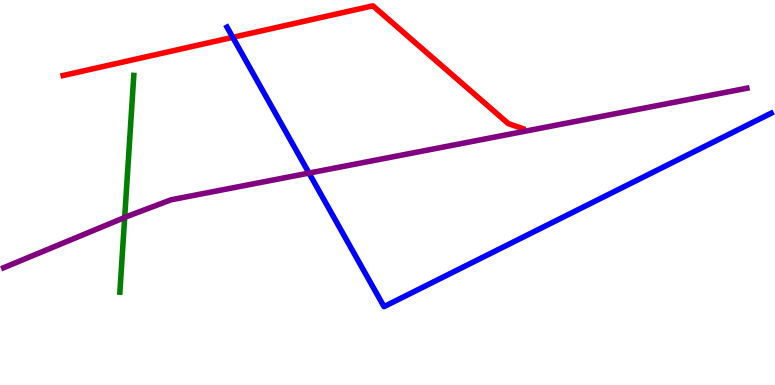[{'lines': ['blue', 'red'], 'intersections': [{'x': 3.0, 'y': 9.03}]}, {'lines': ['green', 'red'], 'intersections': []}, {'lines': ['purple', 'red'], 'intersections': []}, {'lines': ['blue', 'green'], 'intersections': []}, {'lines': ['blue', 'purple'], 'intersections': [{'x': 3.99, 'y': 5.5}]}, {'lines': ['green', 'purple'], 'intersections': [{'x': 1.61, 'y': 4.35}]}]